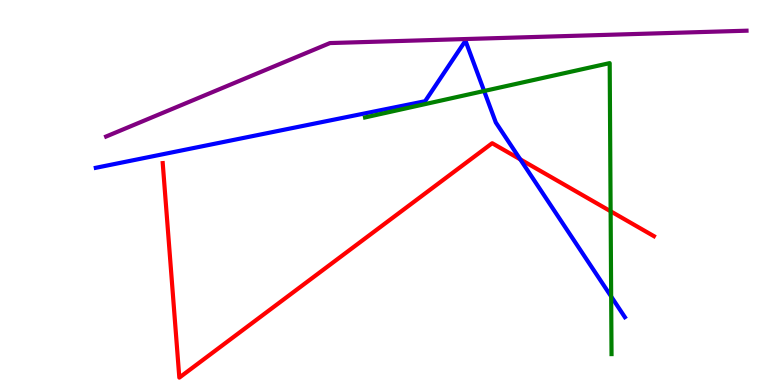[{'lines': ['blue', 'red'], 'intersections': [{'x': 6.71, 'y': 5.86}]}, {'lines': ['green', 'red'], 'intersections': [{'x': 7.88, 'y': 4.51}]}, {'lines': ['purple', 'red'], 'intersections': []}, {'lines': ['blue', 'green'], 'intersections': [{'x': 6.25, 'y': 7.64}, {'x': 7.89, 'y': 2.3}]}, {'lines': ['blue', 'purple'], 'intersections': []}, {'lines': ['green', 'purple'], 'intersections': []}]